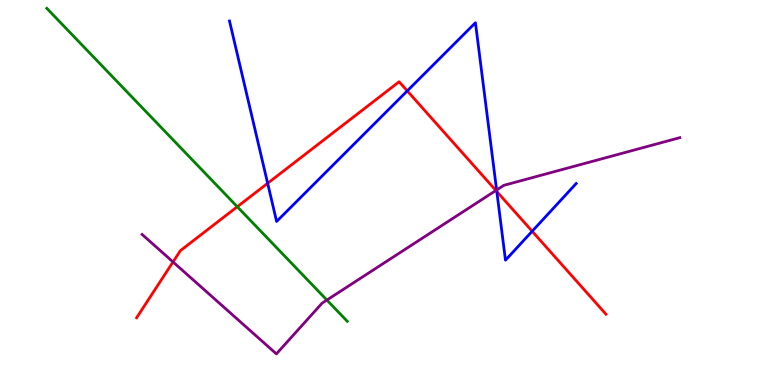[{'lines': ['blue', 'red'], 'intersections': [{'x': 3.45, 'y': 5.24}, {'x': 5.26, 'y': 7.64}, {'x': 6.41, 'y': 5.03}, {'x': 6.87, 'y': 3.99}]}, {'lines': ['green', 'red'], 'intersections': [{'x': 3.06, 'y': 4.63}]}, {'lines': ['purple', 'red'], 'intersections': [{'x': 2.23, 'y': 3.2}, {'x': 6.4, 'y': 5.05}]}, {'lines': ['blue', 'green'], 'intersections': []}, {'lines': ['blue', 'purple'], 'intersections': [{'x': 6.41, 'y': 5.06}]}, {'lines': ['green', 'purple'], 'intersections': [{'x': 4.22, 'y': 2.21}]}]